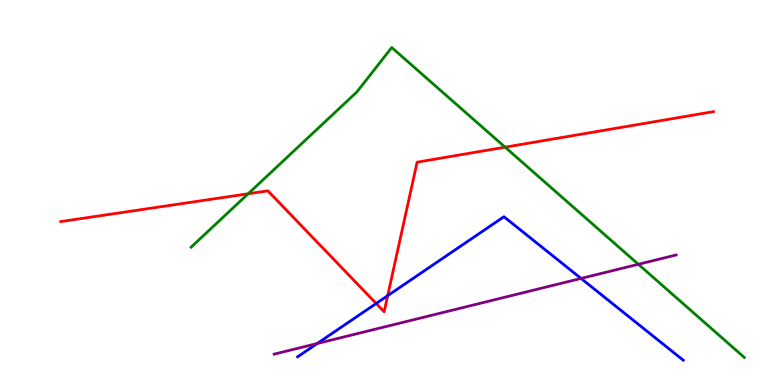[{'lines': ['blue', 'red'], 'intersections': [{'x': 4.85, 'y': 2.12}, {'x': 5.0, 'y': 2.32}]}, {'lines': ['green', 'red'], 'intersections': [{'x': 3.2, 'y': 4.97}, {'x': 6.52, 'y': 6.18}]}, {'lines': ['purple', 'red'], 'intersections': []}, {'lines': ['blue', 'green'], 'intersections': []}, {'lines': ['blue', 'purple'], 'intersections': [{'x': 4.09, 'y': 1.08}, {'x': 7.5, 'y': 2.77}]}, {'lines': ['green', 'purple'], 'intersections': [{'x': 8.24, 'y': 3.14}]}]